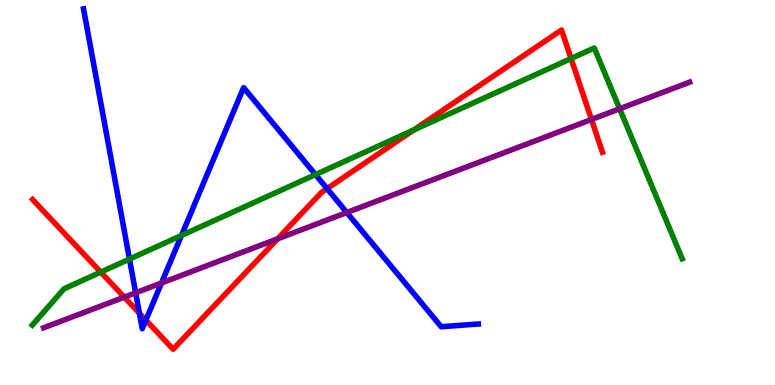[{'lines': ['blue', 'red'], 'intersections': [{'x': 1.8, 'y': 1.86}, {'x': 1.88, 'y': 1.68}, {'x': 4.22, 'y': 5.1}]}, {'lines': ['green', 'red'], 'intersections': [{'x': 1.3, 'y': 2.93}, {'x': 5.34, 'y': 6.62}, {'x': 7.37, 'y': 8.48}]}, {'lines': ['purple', 'red'], 'intersections': [{'x': 1.6, 'y': 2.28}, {'x': 3.58, 'y': 3.8}, {'x': 7.63, 'y': 6.9}]}, {'lines': ['blue', 'green'], 'intersections': [{'x': 1.67, 'y': 3.27}, {'x': 2.34, 'y': 3.88}, {'x': 4.07, 'y': 5.46}]}, {'lines': ['blue', 'purple'], 'intersections': [{'x': 1.75, 'y': 2.39}, {'x': 2.08, 'y': 2.65}, {'x': 4.47, 'y': 4.48}]}, {'lines': ['green', 'purple'], 'intersections': [{'x': 8.0, 'y': 7.18}]}]